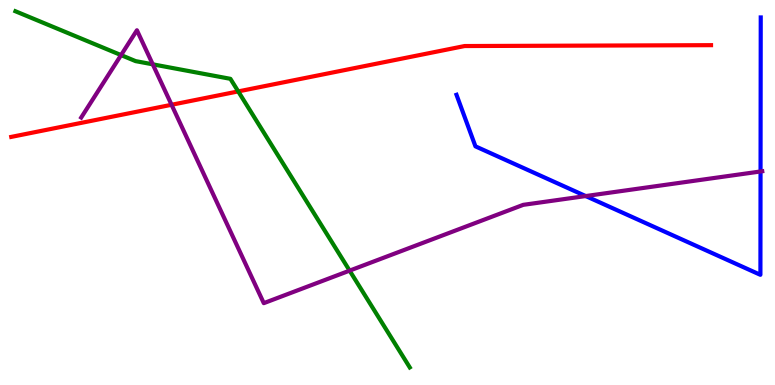[{'lines': ['blue', 'red'], 'intersections': []}, {'lines': ['green', 'red'], 'intersections': [{'x': 3.07, 'y': 7.63}]}, {'lines': ['purple', 'red'], 'intersections': [{'x': 2.21, 'y': 7.28}]}, {'lines': ['blue', 'green'], 'intersections': []}, {'lines': ['blue', 'purple'], 'intersections': [{'x': 7.56, 'y': 4.91}, {'x': 9.81, 'y': 5.55}]}, {'lines': ['green', 'purple'], 'intersections': [{'x': 1.56, 'y': 8.57}, {'x': 1.97, 'y': 8.33}, {'x': 4.51, 'y': 2.97}]}]